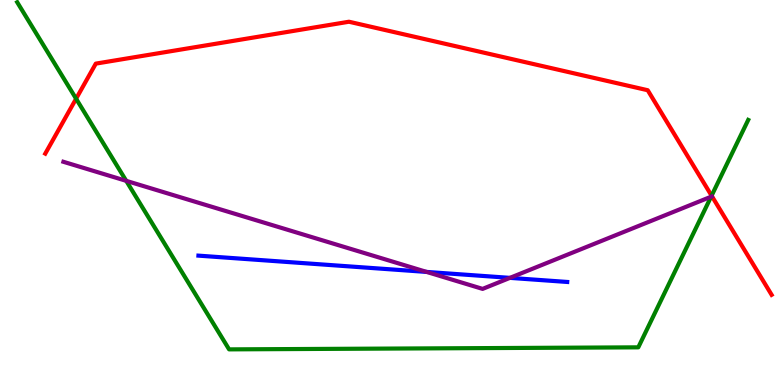[{'lines': ['blue', 'red'], 'intersections': []}, {'lines': ['green', 'red'], 'intersections': [{'x': 0.982, 'y': 7.44}, {'x': 9.18, 'y': 4.92}]}, {'lines': ['purple', 'red'], 'intersections': []}, {'lines': ['blue', 'green'], 'intersections': []}, {'lines': ['blue', 'purple'], 'intersections': [{'x': 5.5, 'y': 2.94}, {'x': 6.58, 'y': 2.78}]}, {'lines': ['green', 'purple'], 'intersections': [{'x': 1.63, 'y': 5.3}, {'x': 9.18, 'y': 4.89}]}]